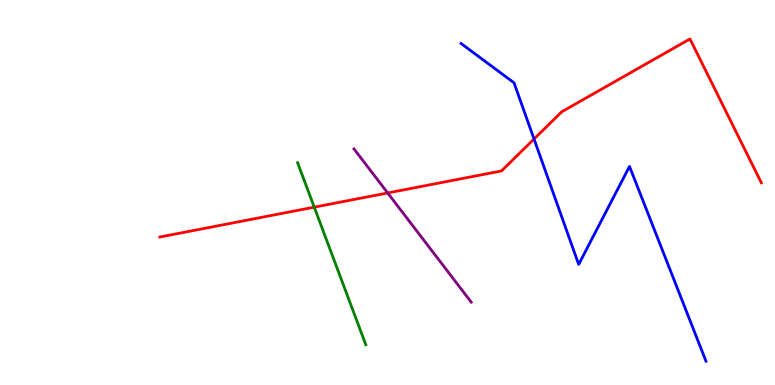[{'lines': ['blue', 'red'], 'intersections': [{'x': 6.89, 'y': 6.39}]}, {'lines': ['green', 'red'], 'intersections': [{'x': 4.05, 'y': 4.62}]}, {'lines': ['purple', 'red'], 'intersections': [{'x': 5.0, 'y': 4.99}]}, {'lines': ['blue', 'green'], 'intersections': []}, {'lines': ['blue', 'purple'], 'intersections': []}, {'lines': ['green', 'purple'], 'intersections': []}]